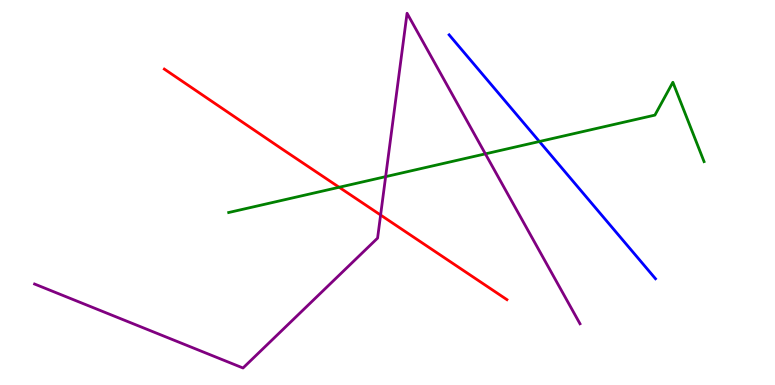[{'lines': ['blue', 'red'], 'intersections': []}, {'lines': ['green', 'red'], 'intersections': [{'x': 4.38, 'y': 5.14}]}, {'lines': ['purple', 'red'], 'intersections': [{'x': 4.91, 'y': 4.41}]}, {'lines': ['blue', 'green'], 'intersections': [{'x': 6.96, 'y': 6.32}]}, {'lines': ['blue', 'purple'], 'intersections': []}, {'lines': ['green', 'purple'], 'intersections': [{'x': 4.98, 'y': 5.41}, {'x': 6.26, 'y': 6.0}]}]